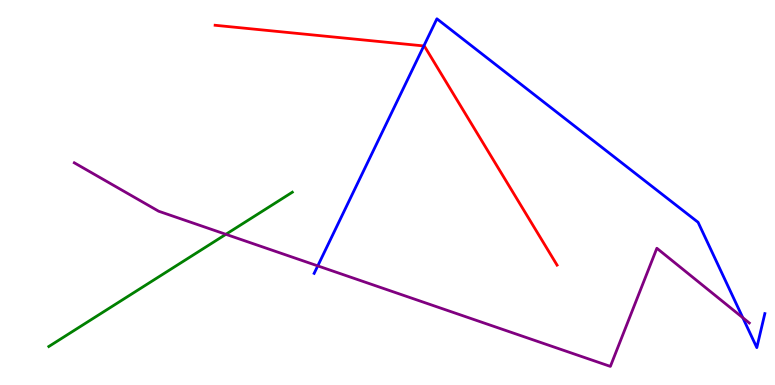[{'lines': ['blue', 'red'], 'intersections': [{'x': 5.47, 'y': 8.81}]}, {'lines': ['green', 'red'], 'intersections': []}, {'lines': ['purple', 'red'], 'intersections': []}, {'lines': ['blue', 'green'], 'intersections': []}, {'lines': ['blue', 'purple'], 'intersections': [{'x': 4.1, 'y': 3.09}, {'x': 9.58, 'y': 1.75}]}, {'lines': ['green', 'purple'], 'intersections': [{'x': 2.91, 'y': 3.91}]}]